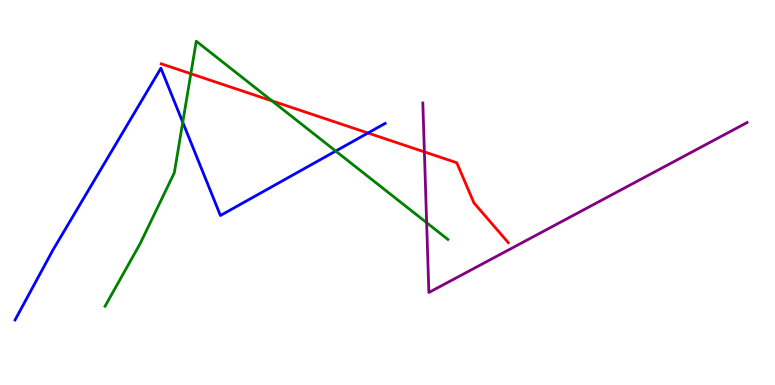[{'lines': ['blue', 'red'], 'intersections': [{'x': 4.75, 'y': 6.55}]}, {'lines': ['green', 'red'], 'intersections': [{'x': 2.46, 'y': 8.09}, {'x': 3.51, 'y': 7.38}]}, {'lines': ['purple', 'red'], 'intersections': [{'x': 5.48, 'y': 6.05}]}, {'lines': ['blue', 'green'], 'intersections': [{'x': 2.36, 'y': 6.82}, {'x': 4.33, 'y': 6.08}]}, {'lines': ['blue', 'purple'], 'intersections': []}, {'lines': ['green', 'purple'], 'intersections': [{'x': 5.51, 'y': 4.22}]}]